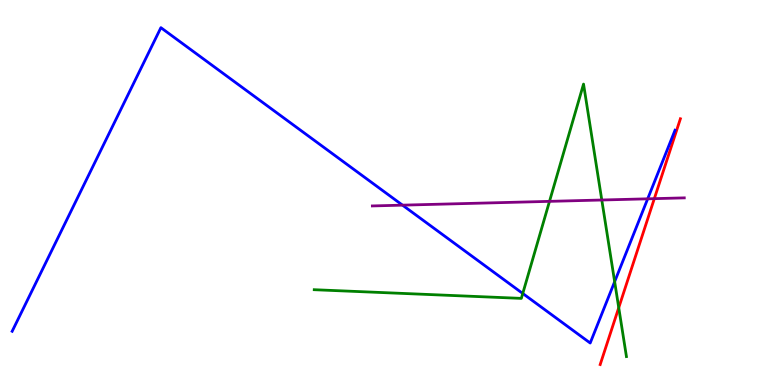[{'lines': ['blue', 'red'], 'intersections': []}, {'lines': ['green', 'red'], 'intersections': [{'x': 7.98, 'y': 2.01}]}, {'lines': ['purple', 'red'], 'intersections': [{'x': 8.44, 'y': 4.84}]}, {'lines': ['blue', 'green'], 'intersections': [{'x': 6.75, 'y': 2.38}, {'x': 7.93, 'y': 2.68}]}, {'lines': ['blue', 'purple'], 'intersections': [{'x': 5.19, 'y': 4.67}, {'x': 8.36, 'y': 4.84}]}, {'lines': ['green', 'purple'], 'intersections': [{'x': 7.09, 'y': 4.77}, {'x': 7.77, 'y': 4.81}]}]